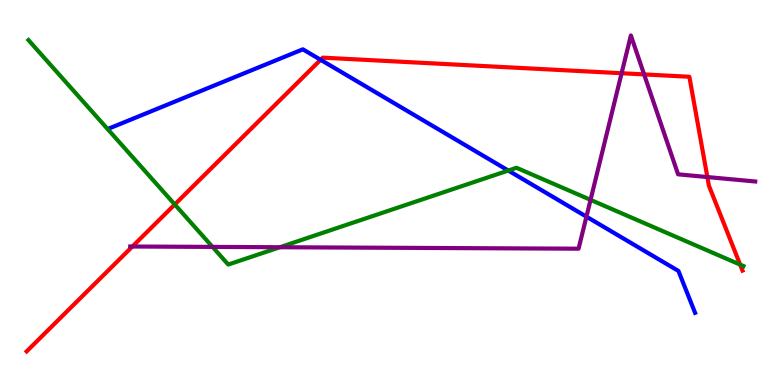[{'lines': ['blue', 'red'], 'intersections': [{'x': 4.14, 'y': 8.45}]}, {'lines': ['green', 'red'], 'intersections': [{'x': 2.26, 'y': 4.69}, {'x': 9.55, 'y': 3.13}]}, {'lines': ['purple', 'red'], 'intersections': [{'x': 1.71, 'y': 3.6}, {'x': 8.02, 'y': 8.1}, {'x': 8.31, 'y': 8.07}, {'x': 9.13, 'y': 5.4}]}, {'lines': ['blue', 'green'], 'intersections': [{'x': 6.56, 'y': 5.57}]}, {'lines': ['blue', 'purple'], 'intersections': [{'x': 7.57, 'y': 4.37}]}, {'lines': ['green', 'purple'], 'intersections': [{'x': 2.74, 'y': 3.59}, {'x': 3.61, 'y': 3.58}, {'x': 7.62, 'y': 4.81}]}]